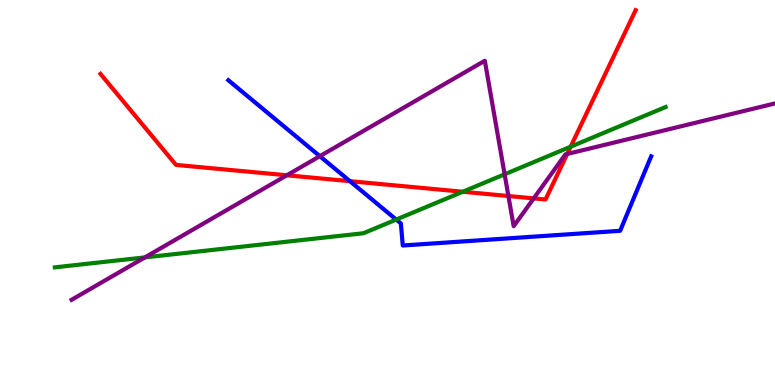[{'lines': ['blue', 'red'], 'intersections': [{'x': 4.52, 'y': 5.29}]}, {'lines': ['green', 'red'], 'intersections': [{'x': 5.97, 'y': 5.02}, {'x': 7.36, 'y': 6.19}]}, {'lines': ['purple', 'red'], 'intersections': [{'x': 3.7, 'y': 5.45}, {'x': 6.56, 'y': 4.91}, {'x': 6.89, 'y': 4.85}, {'x': 7.32, 'y': 6.0}]}, {'lines': ['blue', 'green'], 'intersections': [{'x': 5.11, 'y': 4.3}]}, {'lines': ['blue', 'purple'], 'intersections': [{'x': 4.13, 'y': 5.94}]}, {'lines': ['green', 'purple'], 'intersections': [{'x': 1.87, 'y': 3.31}, {'x': 6.51, 'y': 5.47}]}]